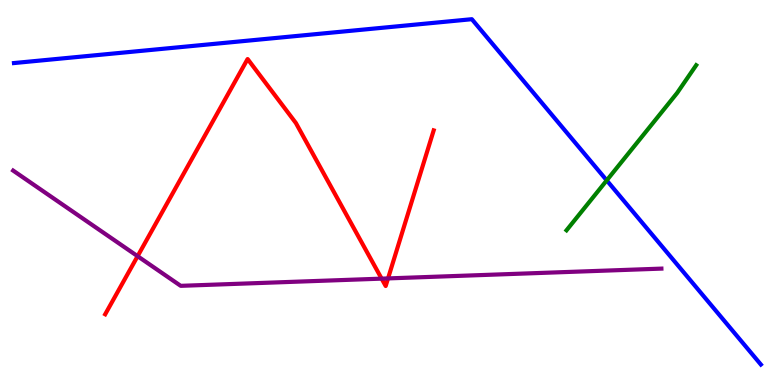[{'lines': ['blue', 'red'], 'intersections': []}, {'lines': ['green', 'red'], 'intersections': []}, {'lines': ['purple', 'red'], 'intersections': [{'x': 1.78, 'y': 3.35}, {'x': 4.92, 'y': 2.76}, {'x': 5.01, 'y': 2.77}]}, {'lines': ['blue', 'green'], 'intersections': [{'x': 7.83, 'y': 5.32}]}, {'lines': ['blue', 'purple'], 'intersections': []}, {'lines': ['green', 'purple'], 'intersections': []}]